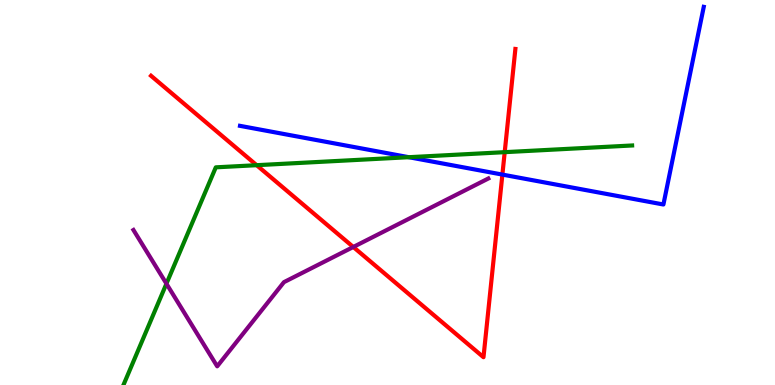[{'lines': ['blue', 'red'], 'intersections': [{'x': 6.48, 'y': 5.47}]}, {'lines': ['green', 'red'], 'intersections': [{'x': 3.31, 'y': 5.71}, {'x': 6.51, 'y': 6.05}]}, {'lines': ['purple', 'red'], 'intersections': [{'x': 4.56, 'y': 3.58}]}, {'lines': ['blue', 'green'], 'intersections': [{'x': 5.27, 'y': 5.92}]}, {'lines': ['blue', 'purple'], 'intersections': []}, {'lines': ['green', 'purple'], 'intersections': [{'x': 2.15, 'y': 2.63}]}]